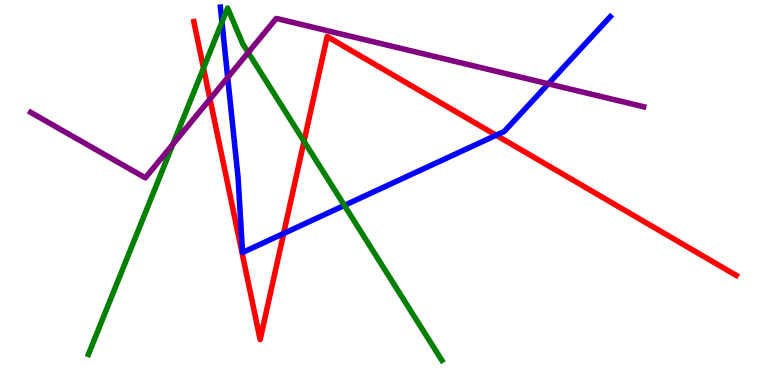[{'lines': ['blue', 'red'], 'intersections': [{'x': 3.66, 'y': 3.94}, {'x': 6.4, 'y': 6.49}]}, {'lines': ['green', 'red'], 'intersections': [{'x': 2.63, 'y': 8.23}, {'x': 3.92, 'y': 6.33}]}, {'lines': ['purple', 'red'], 'intersections': [{'x': 2.71, 'y': 7.43}]}, {'lines': ['blue', 'green'], 'intersections': [{'x': 2.86, 'y': 9.42}, {'x': 4.44, 'y': 4.66}]}, {'lines': ['blue', 'purple'], 'intersections': [{'x': 2.94, 'y': 7.99}, {'x': 7.07, 'y': 7.82}]}, {'lines': ['green', 'purple'], 'intersections': [{'x': 2.23, 'y': 6.25}, {'x': 3.2, 'y': 8.63}]}]